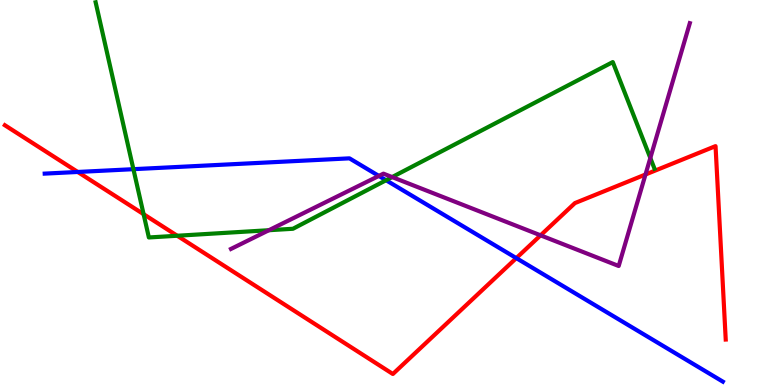[{'lines': ['blue', 'red'], 'intersections': [{'x': 1.0, 'y': 5.53}, {'x': 6.66, 'y': 3.3}]}, {'lines': ['green', 'red'], 'intersections': [{'x': 1.85, 'y': 4.44}, {'x': 2.29, 'y': 3.88}]}, {'lines': ['purple', 'red'], 'intersections': [{'x': 6.98, 'y': 3.89}, {'x': 8.33, 'y': 5.47}]}, {'lines': ['blue', 'green'], 'intersections': [{'x': 1.72, 'y': 5.61}, {'x': 4.98, 'y': 5.32}]}, {'lines': ['blue', 'purple'], 'intersections': [{'x': 4.89, 'y': 5.43}]}, {'lines': ['green', 'purple'], 'intersections': [{'x': 3.47, 'y': 4.02}, {'x': 5.06, 'y': 5.4}, {'x': 8.39, 'y': 5.9}]}]